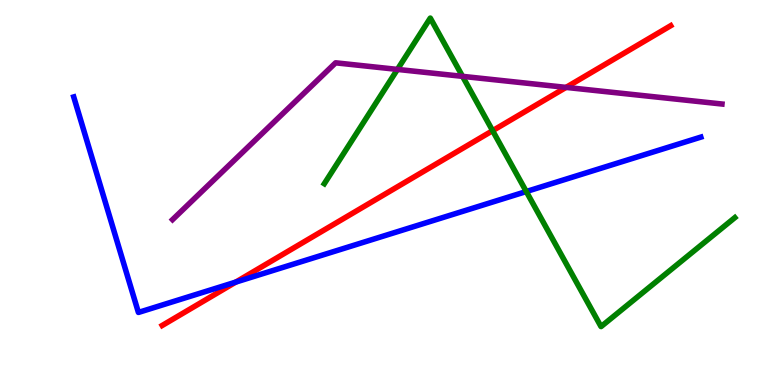[{'lines': ['blue', 'red'], 'intersections': [{'x': 3.04, 'y': 2.67}]}, {'lines': ['green', 'red'], 'intersections': [{'x': 6.36, 'y': 6.61}]}, {'lines': ['purple', 'red'], 'intersections': [{'x': 7.3, 'y': 7.73}]}, {'lines': ['blue', 'green'], 'intersections': [{'x': 6.79, 'y': 5.03}]}, {'lines': ['blue', 'purple'], 'intersections': []}, {'lines': ['green', 'purple'], 'intersections': [{'x': 5.13, 'y': 8.2}, {'x': 5.97, 'y': 8.02}]}]